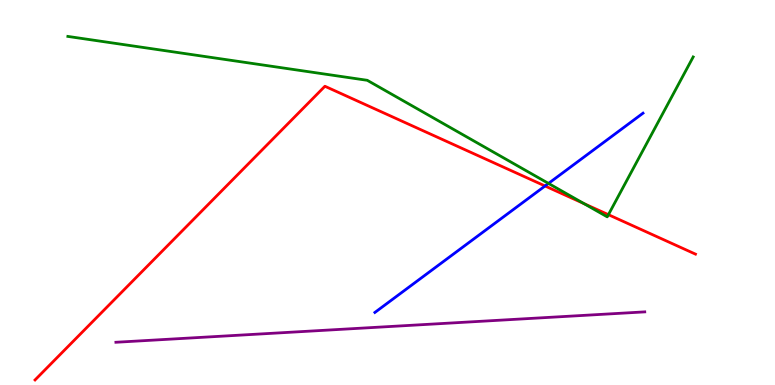[{'lines': ['blue', 'red'], 'intersections': [{'x': 7.03, 'y': 5.17}]}, {'lines': ['green', 'red'], 'intersections': [{'x': 7.54, 'y': 4.71}, {'x': 7.85, 'y': 4.42}]}, {'lines': ['purple', 'red'], 'intersections': []}, {'lines': ['blue', 'green'], 'intersections': [{'x': 7.08, 'y': 5.24}]}, {'lines': ['blue', 'purple'], 'intersections': []}, {'lines': ['green', 'purple'], 'intersections': []}]